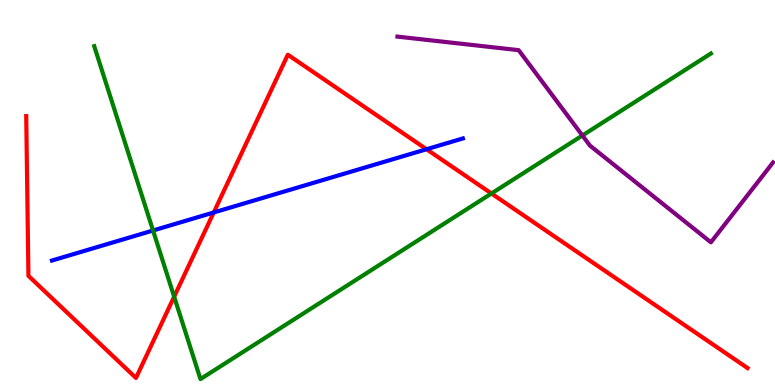[{'lines': ['blue', 'red'], 'intersections': [{'x': 2.76, 'y': 4.48}, {'x': 5.5, 'y': 6.12}]}, {'lines': ['green', 'red'], 'intersections': [{'x': 2.25, 'y': 2.29}, {'x': 6.34, 'y': 4.97}]}, {'lines': ['purple', 'red'], 'intersections': []}, {'lines': ['blue', 'green'], 'intersections': [{'x': 1.97, 'y': 4.01}]}, {'lines': ['blue', 'purple'], 'intersections': []}, {'lines': ['green', 'purple'], 'intersections': [{'x': 7.51, 'y': 6.48}]}]